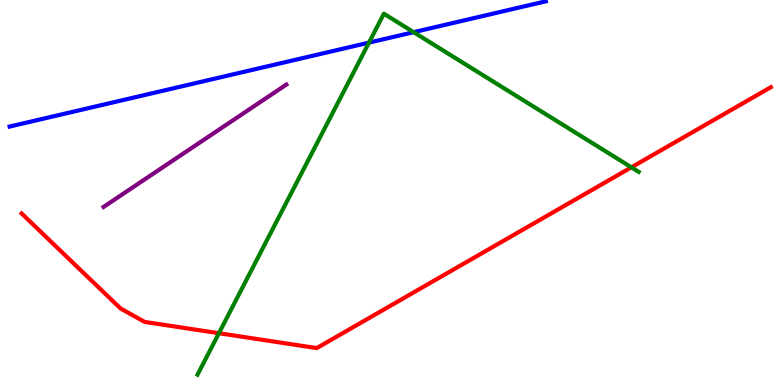[{'lines': ['blue', 'red'], 'intersections': []}, {'lines': ['green', 'red'], 'intersections': [{'x': 2.82, 'y': 1.35}, {'x': 8.15, 'y': 5.65}]}, {'lines': ['purple', 'red'], 'intersections': []}, {'lines': ['blue', 'green'], 'intersections': [{'x': 4.76, 'y': 8.89}, {'x': 5.34, 'y': 9.16}]}, {'lines': ['blue', 'purple'], 'intersections': []}, {'lines': ['green', 'purple'], 'intersections': []}]